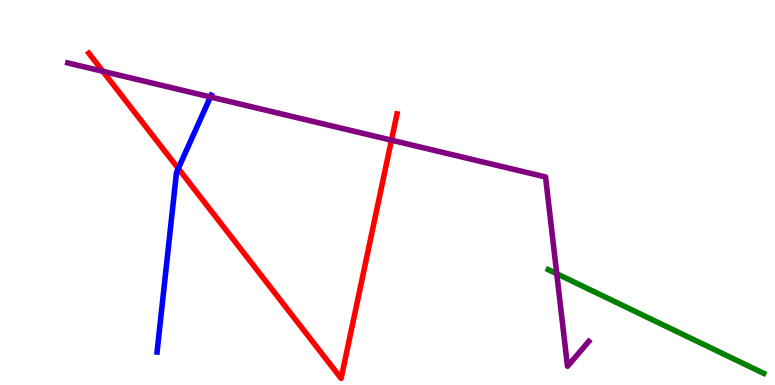[{'lines': ['blue', 'red'], 'intersections': [{'x': 2.3, 'y': 5.62}]}, {'lines': ['green', 'red'], 'intersections': []}, {'lines': ['purple', 'red'], 'intersections': [{'x': 1.33, 'y': 8.15}, {'x': 5.05, 'y': 6.36}]}, {'lines': ['blue', 'green'], 'intersections': []}, {'lines': ['blue', 'purple'], 'intersections': [{'x': 2.72, 'y': 7.48}]}, {'lines': ['green', 'purple'], 'intersections': [{'x': 7.18, 'y': 2.89}]}]